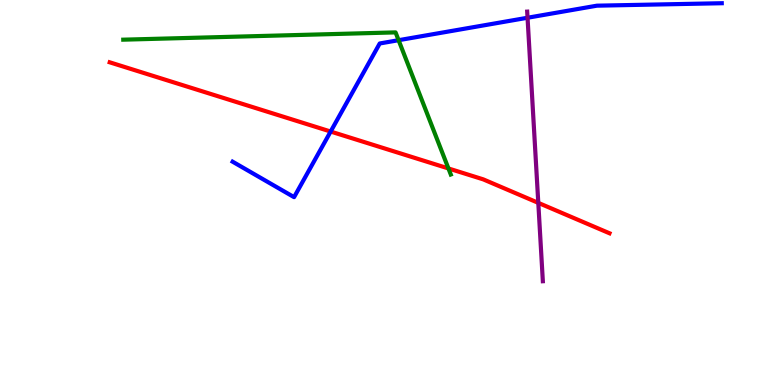[{'lines': ['blue', 'red'], 'intersections': [{'x': 4.27, 'y': 6.58}]}, {'lines': ['green', 'red'], 'intersections': [{'x': 5.79, 'y': 5.62}]}, {'lines': ['purple', 'red'], 'intersections': [{'x': 6.95, 'y': 4.73}]}, {'lines': ['blue', 'green'], 'intersections': [{'x': 5.14, 'y': 8.96}]}, {'lines': ['blue', 'purple'], 'intersections': [{'x': 6.81, 'y': 9.54}]}, {'lines': ['green', 'purple'], 'intersections': []}]